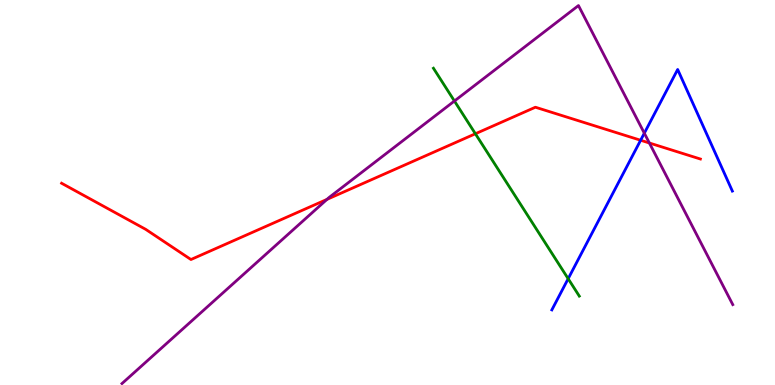[{'lines': ['blue', 'red'], 'intersections': [{'x': 8.27, 'y': 6.36}]}, {'lines': ['green', 'red'], 'intersections': [{'x': 6.13, 'y': 6.53}]}, {'lines': ['purple', 'red'], 'intersections': [{'x': 4.22, 'y': 4.82}, {'x': 8.38, 'y': 6.29}]}, {'lines': ['blue', 'green'], 'intersections': [{'x': 7.33, 'y': 2.76}]}, {'lines': ['blue', 'purple'], 'intersections': [{'x': 8.31, 'y': 6.54}]}, {'lines': ['green', 'purple'], 'intersections': [{'x': 5.86, 'y': 7.38}]}]